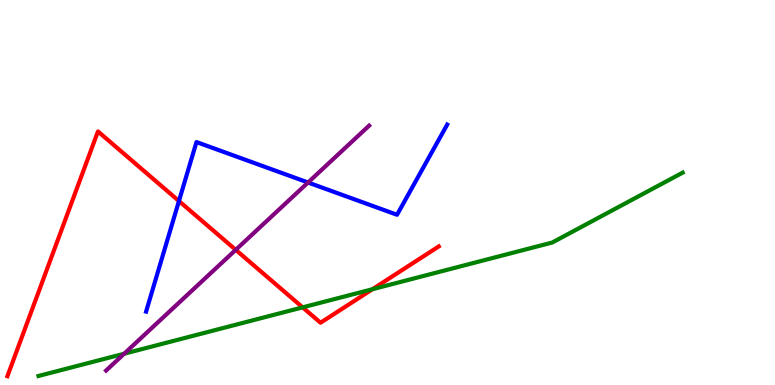[{'lines': ['blue', 'red'], 'intersections': [{'x': 2.31, 'y': 4.78}]}, {'lines': ['green', 'red'], 'intersections': [{'x': 3.91, 'y': 2.02}, {'x': 4.81, 'y': 2.49}]}, {'lines': ['purple', 'red'], 'intersections': [{'x': 3.04, 'y': 3.51}]}, {'lines': ['blue', 'green'], 'intersections': []}, {'lines': ['blue', 'purple'], 'intersections': [{'x': 3.97, 'y': 5.26}]}, {'lines': ['green', 'purple'], 'intersections': [{'x': 1.6, 'y': 0.812}]}]